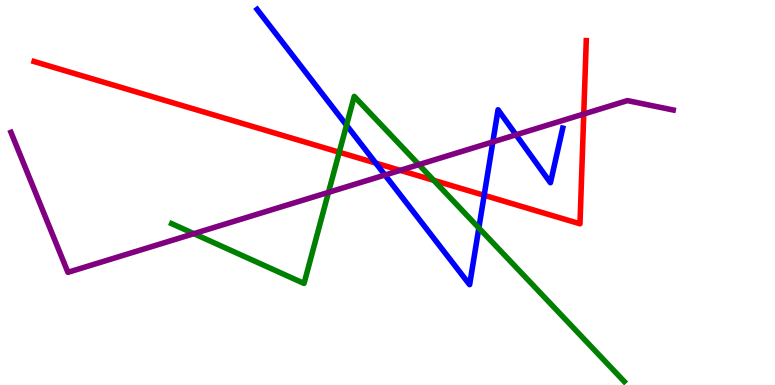[{'lines': ['blue', 'red'], 'intersections': [{'x': 4.85, 'y': 5.76}, {'x': 6.25, 'y': 4.93}]}, {'lines': ['green', 'red'], 'intersections': [{'x': 4.38, 'y': 6.05}, {'x': 5.6, 'y': 5.32}]}, {'lines': ['purple', 'red'], 'intersections': [{'x': 5.16, 'y': 5.58}, {'x': 7.53, 'y': 7.04}]}, {'lines': ['blue', 'green'], 'intersections': [{'x': 4.47, 'y': 6.75}, {'x': 6.18, 'y': 4.08}]}, {'lines': ['blue', 'purple'], 'intersections': [{'x': 4.97, 'y': 5.45}, {'x': 6.36, 'y': 6.31}, {'x': 6.66, 'y': 6.5}]}, {'lines': ['green', 'purple'], 'intersections': [{'x': 2.5, 'y': 3.93}, {'x': 4.24, 'y': 5.0}, {'x': 5.4, 'y': 5.72}]}]